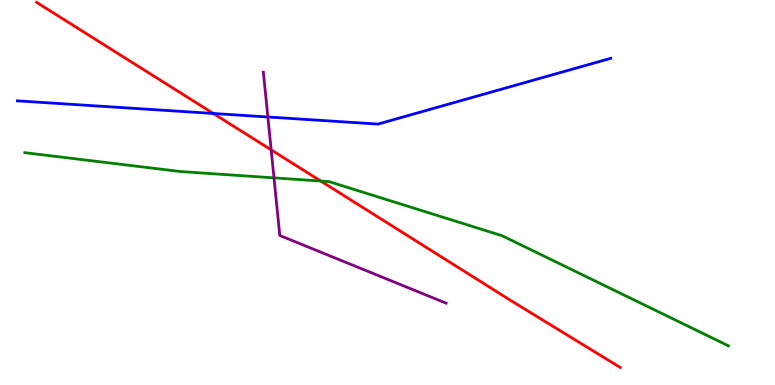[{'lines': ['blue', 'red'], 'intersections': [{'x': 2.75, 'y': 7.05}]}, {'lines': ['green', 'red'], 'intersections': [{'x': 4.14, 'y': 5.3}]}, {'lines': ['purple', 'red'], 'intersections': [{'x': 3.5, 'y': 6.11}]}, {'lines': ['blue', 'green'], 'intersections': []}, {'lines': ['blue', 'purple'], 'intersections': [{'x': 3.46, 'y': 6.96}]}, {'lines': ['green', 'purple'], 'intersections': [{'x': 3.54, 'y': 5.38}]}]